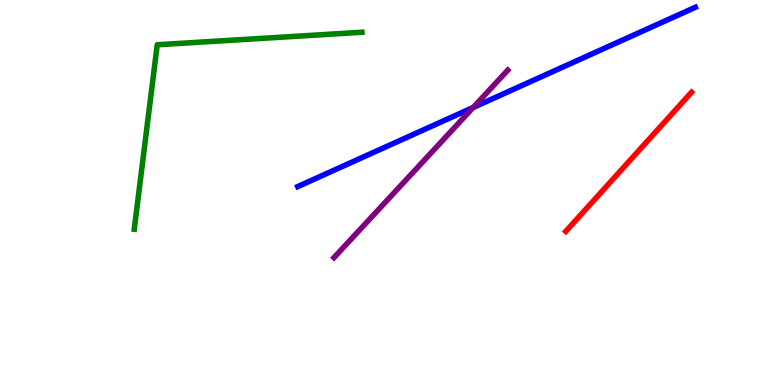[{'lines': ['blue', 'red'], 'intersections': []}, {'lines': ['green', 'red'], 'intersections': []}, {'lines': ['purple', 'red'], 'intersections': []}, {'lines': ['blue', 'green'], 'intersections': []}, {'lines': ['blue', 'purple'], 'intersections': [{'x': 6.11, 'y': 7.21}]}, {'lines': ['green', 'purple'], 'intersections': []}]